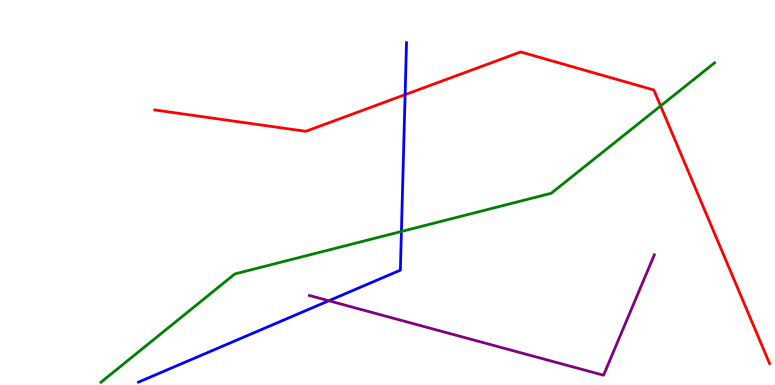[{'lines': ['blue', 'red'], 'intersections': [{'x': 5.23, 'y': 7.54}]}, {'lines': ['green', 'red'], 'intersections': [{'x': 8.52, 'y': 7.25}]}, {'lines': ['purple', 'red'], 'intersections': []}, {'lines': ['blue', 'green'], 'intersections': [{'x': 5.18, 'y': 3.99}]}, {'lines': ['blue', 'purple'], 'intersections': [{'x': 4.24, 'y': 2.19}]}, {'lines': ['green', 'purple'], 'intersections': []}]